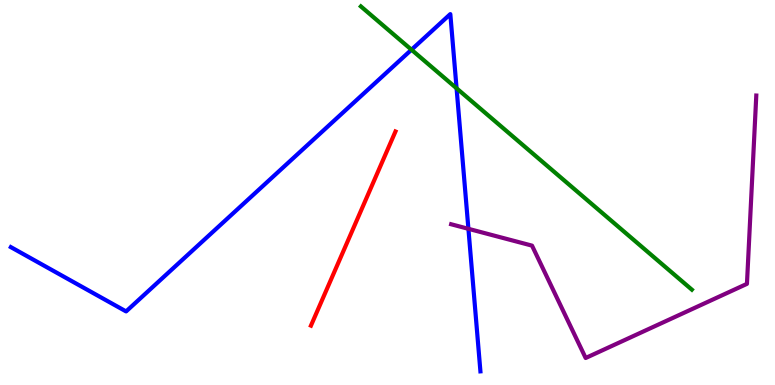[{'lines': ['blue', 'red'], 'intersections': []}, {'lines': ['green', 'red'], 'intersections': []}, {'lines': ['purple', 'red'], 'intersections': []}, {'lines': ['blue', 'green'], 'intersections': [{'x': 5.31, 'y': 8.71}, {'x': 5.89, 'y': 7.71}]}, {'lines': ['blue', 'purple'], 'intersections': [{'x': 6.04, 'y': 4.06}]}, {'lines': ['green', 'purple'], 'intersections': []}]